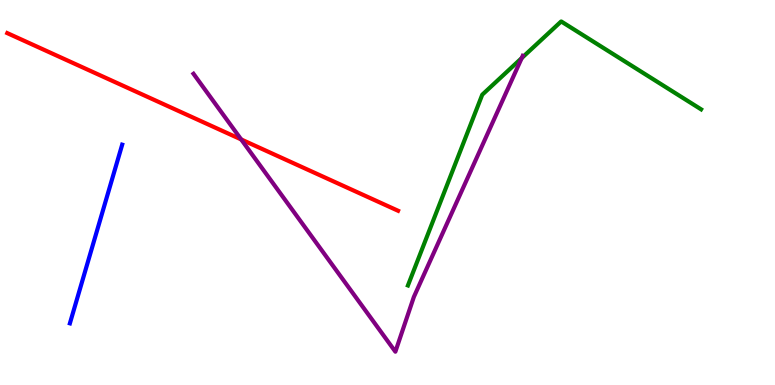[{'lines': ['blue', 'red'], 'intersections': []}, {'lines': ['green', 'red'], 'intersections': []}, {'lines': ['purple', 'red'], 'intersections': [{'x': 3.11, 'y': 6.38}]}, {'lines': ['blue', 'green'], 'intersections': []}, {'lines': ['blue', 'purple'], 'intersections': []}, {'lines': ['green', 'purple'], 'intersections': [{'x': 6.73, 'y': 8.49}]}]